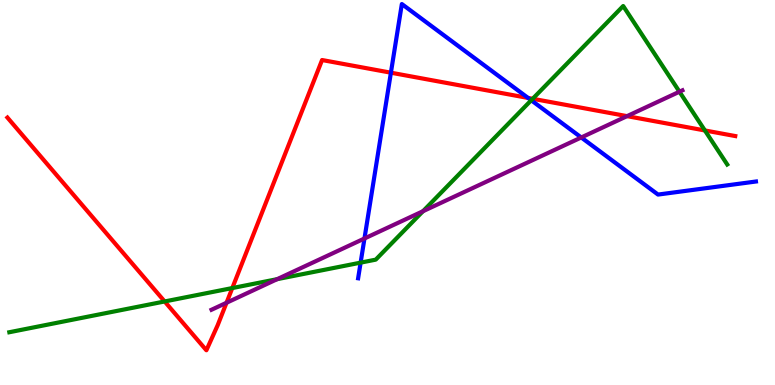[{'lines': ['blue', 'red'], 'intersections': [{'x': 5.04, 'y': 8.11}, {'x': 6.81, 'y': 7.46}]}, {'lines': ['green', 'red'], 'intersections': [{'x': 2.12, 'y': 2.17}, {'x': 3.0, 'y': 2.52}, {'x': 6.87, 'y': 7.43}, {'x': 9.1, 'y': 6.61}]}, {'lines': ['purple', 'red'], 'intersections': [{'x': 2.92, 'y': 2.14}, {'x': 8.09, 'y': 6.98}]}, {'lines': ['blue', 'green'], 'intersections': [{'x': 4.65, 'y': 3.18}, {'x': 6.85, 'y': 7.4}]}, {'lines': ['blue', 'purple'], 'intersections': [{'x': 4.7, 'y': 3.81}, {'x': 7.5, 'y': 6.43}]}, {'lines': ['green', 'purple'], 'intersections': [{'x': 3.58, 'y': 2.75}, {'x': 5.46, 'y': 4.51}, {'x': 8.77, 'y': 7.62}]}]